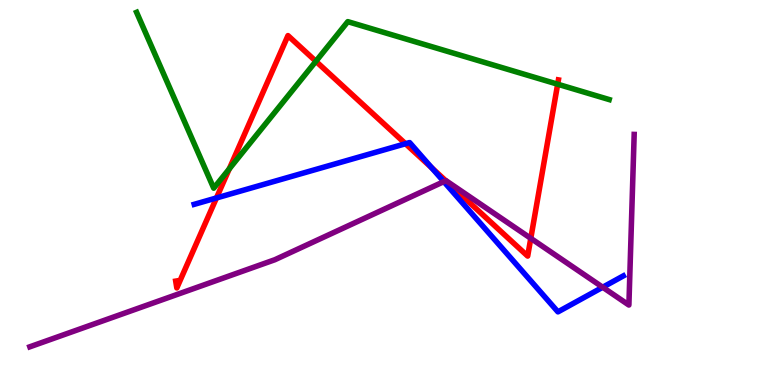[{'lines': ['blue', 'red'], 'intersections': [{'x': 2.79, 'y': 4.86}, {'x': 5.23, 'y': 6.27}, {'x': 5.57, 'y': 5.64}]}, {'lines': ['green', 'red'], 'intersections': [{'x': 2.96, 'y': 5.61}, {'x': 4.08, 'y': 8.41}, {'x': 7.2, 'y': 7.81}]}, {'lines': ['purple', 'red'], 'intersections': [{'x': 5.75, 'y': 5.31}, {'x': 6.85, 'y': 3.81}]}, {'lines': ['blue', 'green'], 'intersections': []}, {'lines': ['blue', 'purple'], 'intersections': [{'x': 5.73, 'y': 5.28}, {'x': 7.78, 'y': 2.54}]}, {'lines': ['green', 'purple'], 'intersections': []}]